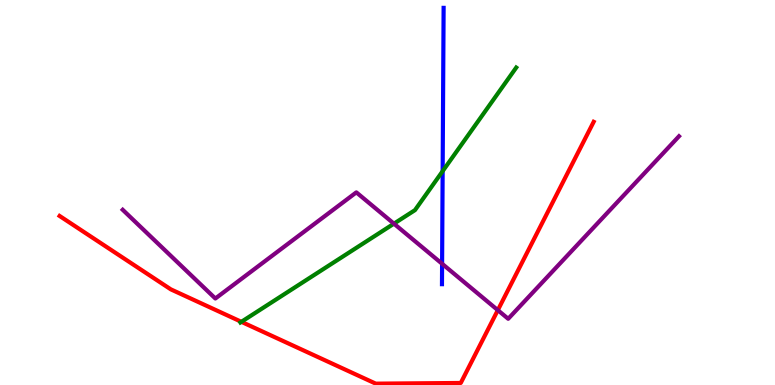[{'lines': ['blue', 'red'], 'intersections': []}, {'lines': ['green', 'red'], 'intersections': [{'x': 3.11, 'y': 1.64}]}, {'lines': ['purple', 'red'], 'intersections': [{'x': 6.42, 'y': 1.94}]}, {'lines': ['blue', 'green'], 'intersections': [{'x': 5.71, 'y': 5.55}]}, {'lines': ['blue', 'purple'], 'intersections': [{'x': 5.7, 'y': 3.15}]}, {'lines': ['green', 'purple'], 'intersections': [{'x': 5.08, 'y': 4.19}]}]